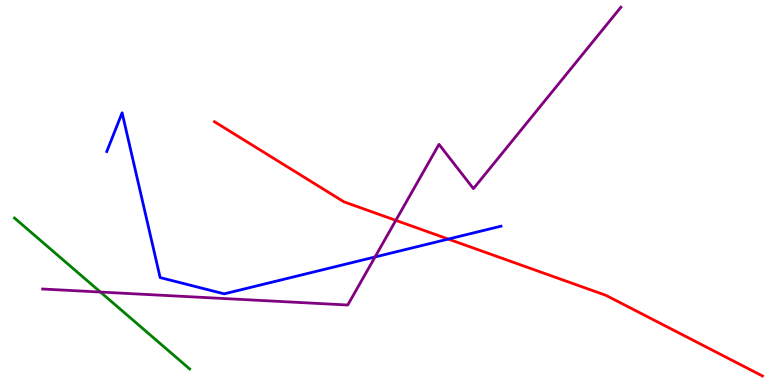[{'lines': ['blue', 'red'], 'intersections': [{'x': 5.78, 'y': 3.79}]}, {'lines': ['green', 'red'], 'intersections': []}, {'lines': ['purple', 'red'], 'intersections': [{'x': 5.11, 'y': 4.28}]}, {'lines': ['blue', 'green'], 'intersections': []}, {'lines': ['blue', 'purple'], 'intersections': [{'x': 4.84, 'y': 3.33}]}, {'lines': ['green', 'purple'], 'intersections': [{'x': 1.3, 'y': 2.41}]}]